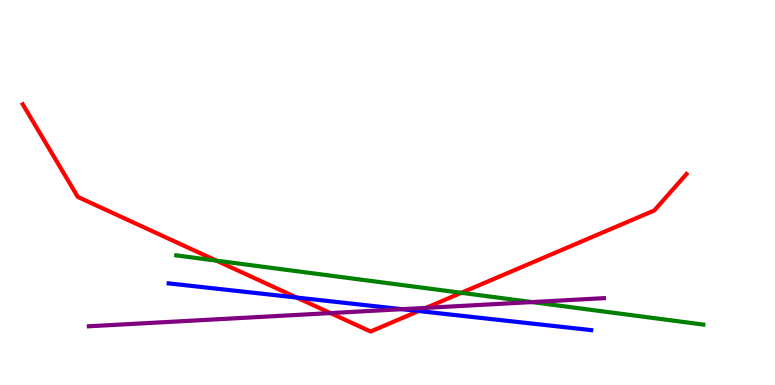[{'lines': ['blue', 'red'], 'intersections': [{'x': 3.83, 'y': 2.27}, {'x': 5.4, 'y': 1.92}]}, {'lines': ['green', 'red'], 'intersections': [{'x': 2.79, 'y': 3.23}, {'x': 5.95, 'y': 2.39}]}, {'lines': ['purple', 'red'], 'intersections': [{'x': 4.26, 'y': 1.87}, {'x': 5.5, 'y': 2.0}]}, {'lines': ['blue', 'green'], 'intersections': []}, {'lines': ['blue', 'purple'], 'intersections': [{'x': 5.19, 'y': 1.97}]}, {'lines': ['green', 'purple'], 'intersections': [{'x': 6.86, 'y': 2.15}]}]